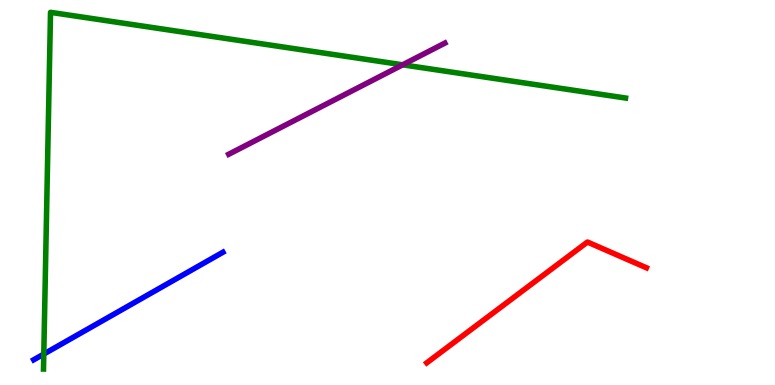[{'lines': ['blue', 'red'], 'intersections': []}, {'lines': ['green', 'red'], 'intersections': []}, {'lines': ['purple', 'red'], 'intersections': []}, {'lines': ['blue', 'green'], 'intersections': [{'x': 0.565, 'y': 0.804}]}, {'lines': ['blue', 'purple'], 'intersections': []}, {'lines': ['green', 'purple'], 'intersections': [{'x': 5.2, 'y': 8.32}]}]